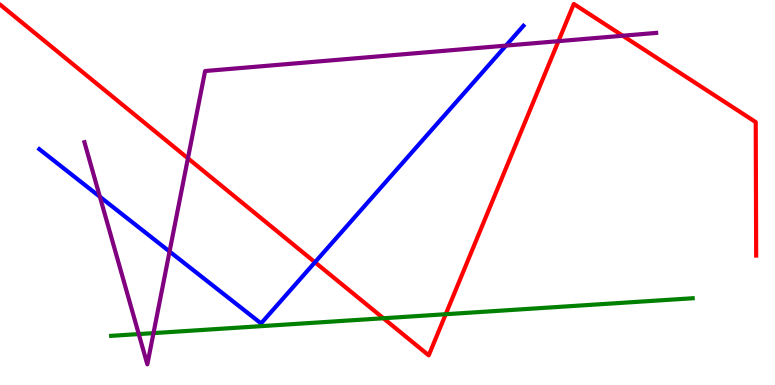[{'lines': ['blue', 'red'], 'intersections': [{'x': 4.06, 'y': 3.19}]}, {'lines': ['green', 'red'], 'intersections': [{'x': 4.95, 'y': 1.73}, {'x': 5.75, 'y': 1.84}]}, {'lines': ['purple', 'red'], 'intersections': [{'x': 2.42, 'y': 5.89}, {'x': 7.21, 'y': 8.93}, {'x': 8.04, 'y': 9.07}]}, {'lines': ['blue', 'green'], 'intersections': []}, {'lines': ['blue', 'purple'], 'intersections': [{'x': 1.29, 'y': 4.89}, {'x': 2.19, 'y': 3.47}, {'x': 6.53, 'y': 8.82}]}, {'lines': ['green', 'purple'], 'intersections': [{'x': 1.79, 'y': 1.32}, {'x': 1.98, 'y': 1.35}]}]